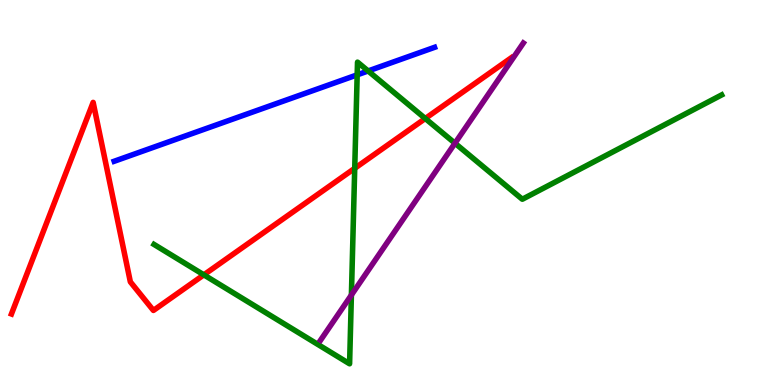[{'lines': ['blue', 'red'], 'intersections': []}, {'lines': ['green', 'red'], 'intersections': [{'x': 2.63, 'y': 2.86}, {'x': 4.58, 'y': 5.63}, {'x': 5.49, 'y': 6.92}]}, {'lines': ['purple', 'red'], 'intersections': []}, {'lines': ['blue', 'green'], 'intersections': [{'x': 4.61, 'y': 8.06}, {'x': 4.75, 'y': 8.16}]}, {'lines': ['blue', 'purple'], 'intersections': []}, {'lines': ['green', 'purple'], 'intersections': [{'x': 4.53, 'y': 2.34}, {'x': 5.87, 'y': 6.28}]}]